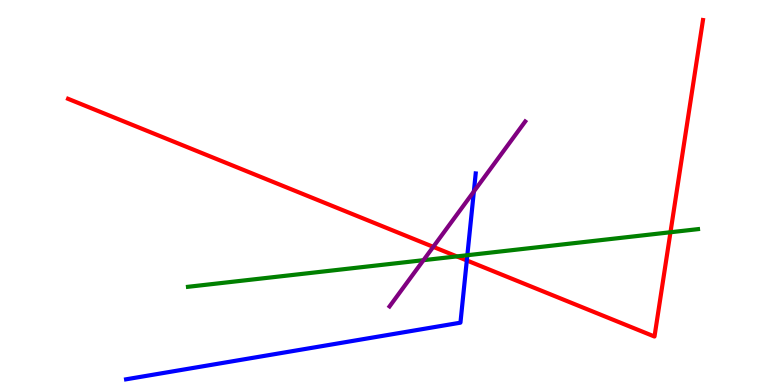[{'lines': ['blue', 'red'], 'intersections': [{'x': 6.02, 'y': 3.24}]}, {'lines': ['green', 'red'], 'intersections': [{'x': 5.89, 'y': 3.34}, {'x': 8.65, 'y': 3.97}]}, {'lines': ['purple', 'red'], 'intersections': [{'x': 5.59, 'y': 3.59}]}, {'lines': ['blue', 'green'], 'intersections': [{'x': 6.03, 'y': 3.37}]}, {'lines': ['blue', 'purple'], 'intersections': [{'x': 6.11, 'y': 5.03}]}, {'lines': ['green', 'purple'], 'intersections': [{'x': 5.46, 'y': 3.24}]}]